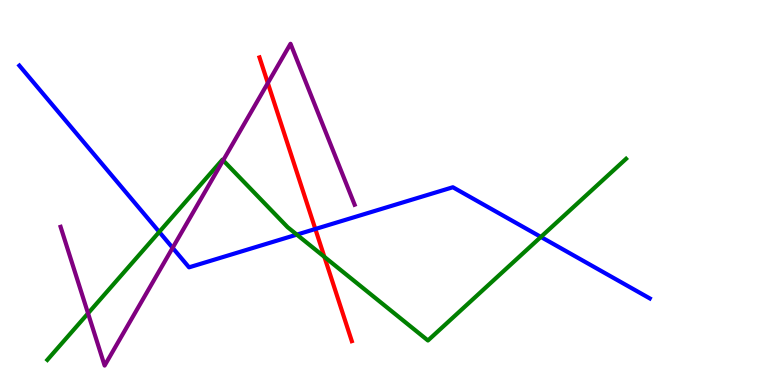[{'lines': ['blue', 'red'], 'intersections': [{'x': 4.07, 'y': 4.05}]}, {'lines': ['green', 'red'], 'intersections': [{'x': 4.19, 'y': 3.33}]}, {'lines': ['purple', 'red'], 'intersections': [{'x': 3.46, 'y': 7.84}]}, {'lines': ['blue', 'green'], 'intersections': [{'x': 2.05, 'y': 3.98}, {'x': 3.83, 'y': 3.91}, {'x': 6.98, 'y': 3.85}]}, {'lines': ['blue', 'purple'], 'intersections': [{'x': 2.23, 'y': 3.56}]}, {'lines': ['green', 'purple'], 'intersections': [{'x': 1.14, 'y': 1.86}, {'x': 2.88, 'y': 5.83}]}]